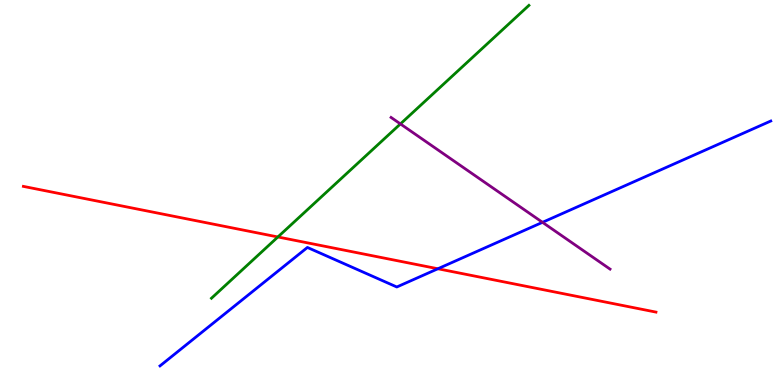[{'lines': ['blue', 'red'], 'intersections': [{'x': 5.65, 'y': 3.02}]}, {'lines': ['green', 'red'], 'intersections': [{'x': 3.59, 'y': 3.85}]}, {'lines': ['purple', 'red'], 'intersections': []}, {'lines': ['blue', 'green'], 'intersections': []}, {'lines': ['blue', 'purple'], 'intersections': [{'x': 7.0, 'y': 4.23}]}, {'lines': ['green', 'purple'], 'intersections': [{'x': 5.17, 'y': 6.78}]}]